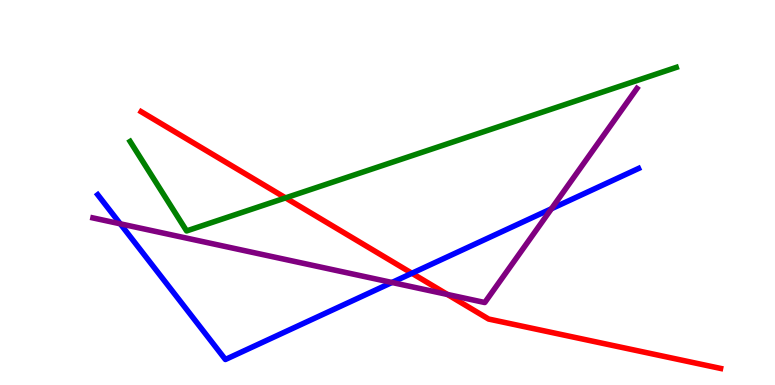[{'lines': ['blue', 'red'], 'intersections': [{'x': 5.31, 'y': 2.9}]}, {'lines': ['green', 'red'], 'intersections': [{'x': 3.68, 'y': 4.86}]}, {'lines': ['purple', 'red'], 'intersections': [{'x': 5.77, 'y': 2.35}]}, {'lines': ['blue', 'green'], 'intersections': []}, {'lines': ['blue', 'purple'], 'intersections': [{'x': 1.55, 'y': 4.19}, {'x': 5.06, 'y': 2.66}, {'x': 7.12, 'y': 4.58}]}, {'lines': ['green', 'purple'], 'intersections': []}]